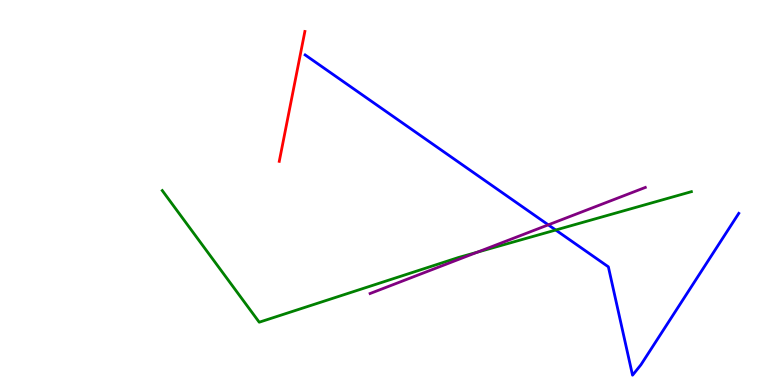[{'lines': ['blue', 'red'], 'intersections': []}, {'lines': ['green', 'red'], 'intersections': []}, {'lines': ['purple', 'red'], 'intersections': []}, {'lines': ['blue', 'green'], 'intersections': [{'x': 7.17, 'y': 4.03}]}, {'lines': ['blue', 'purple'], 'intersections': [{'x': 7.07, 'y': 4.16}]}, {'lines': ['green', 'purple'], 'intersections': [{'x': 6.16, 'y': 3.45}]}]